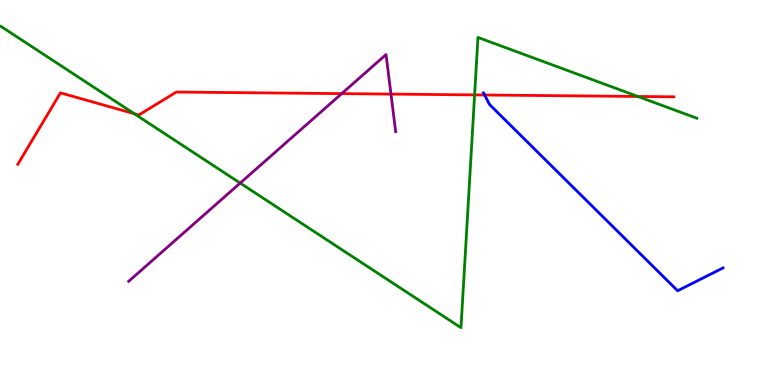[{'lines': ['blue', 'red'], 'intersections': [{'x': 6.25, 'y': 7.53}]}, {'lines': ['green', 'red'], 'intersections': [{'x': 1.73, 'y': 7.05}, {'x': 6.12, 'y': 7.53}, {'x': 8.23, 'y': 7.49}]}, {'lines': ['purple', 'red'], 'intersections': [{'x': 4.41, 'y': 7.57}, {'x': 5.04, 'y': 7.56}]}, {'lines': ['blue', 'green'], 'intersections': []}, {'lines': ['blue', 'purple'], 'intersections': []}, {'lines': ['green', 'purple'], 'intersections': [{'x': 3.1, 'y': 5.24}]}]